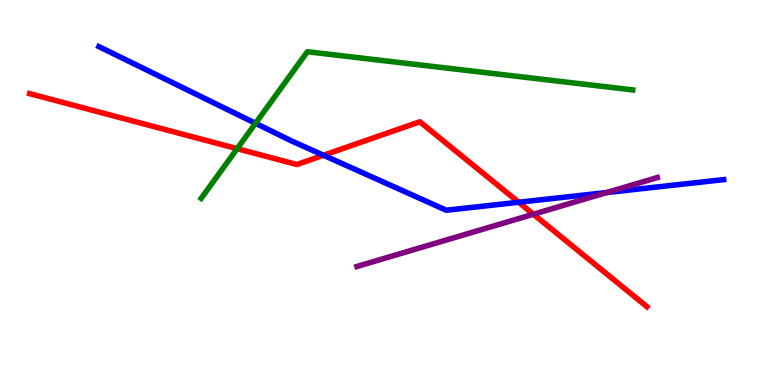[{'lines': ['blue', 'red'], 'intersections': [{'x': 4.17, 'y': 5.97}, {'x': 6.69, 'y': 4.75}]}, {'lines': ['green', 'red'], 'intersections': [{'x': 3.06, 'y': 6.14}]}, {'lines': ['purple', 'red'], 'intersections': [{'x': 6.88, 'y': 4.44}]}, {'lines': ['blue', 'green'], 'intersections': [{'x': 3.3, 'y': 6.8}]}, {'lines': ['blue', 'purple'], 'intersections': [{'x': 7.83, 'y': 5.0}]}, {'lines': ['green', 'purple'], 'intersections': []}]